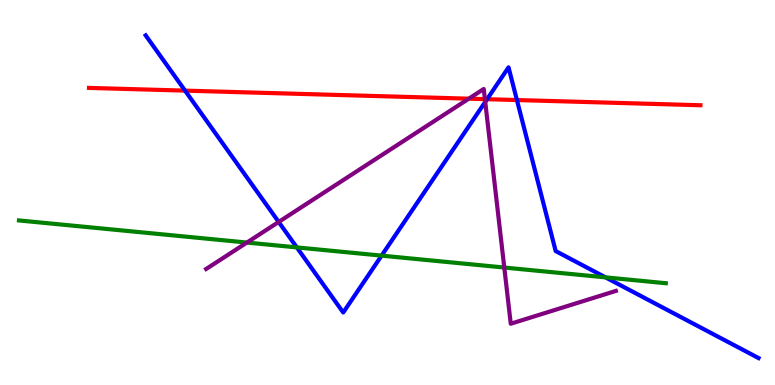[{'lines': ['blue', 'red'], 'intersections': [{'x': 2.39, 'y': 7.65}, {'x': 6.28, 'y': 7.42}, {'x': 6.67, 'y': 7.4}]}, {'lines': ['green', 'red'], 'intersections': []}, {'lines': ['purple', 'red'], 'intersections': [{'x': 6.05, 'y': 7.44}, {'x': 6.26, 'y': 7.43}]}, {'lines': ['blue', 'green'], 'intersections': [{'x': 3.83, 'y': 3.57}, {'x': 4.92, 'y': 3.36}, {'x': 7.81, 'y': 2.8}]}, {'lines': ['blue', 'purple'], 'intersections': [{'x': 3.6, 'y': 4.23}, {'x': 6.26, 'y': 7.35}]}, {'lines': ['green', 'purple'], 'intersections': [{'x': 3.19, 'y': 3.7}, {'x': 6.51, 'y': 3.05}]}]